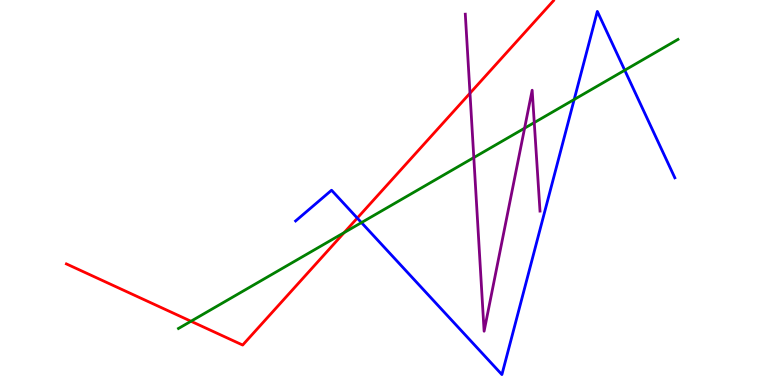[{'lines': ['blue', 'red'], 'intersections': [{'x': 4.61, 'y': 4.34}]}, {'lines': ['green', 'red'], 'intersections': [{'x': 2.46, 'y': 1.66}, {'x': 4.44, 'y': 3.96}]}, {'lines': ['purple', 'red'], 'intersections': [{'x': 6.06, 'y': 7.58}]}, {'lines': ['blue', 'green'], 'intersections': [{'x': 4.66, 'y': 4.22}, {'x': 7.41, 'y': 7.42}, {'x': 8.06, 'y': 8.18}]}, {'lines': ['blue', 'purple'], 'intersections': []}, {'lines': ['green', 'purple'], 'intersections': [{'x': 6.11, 'y': 5.91}, {'x': 6.77, 'y': 6.67}, {'x': 6.89, 'y': 6.82}]}]